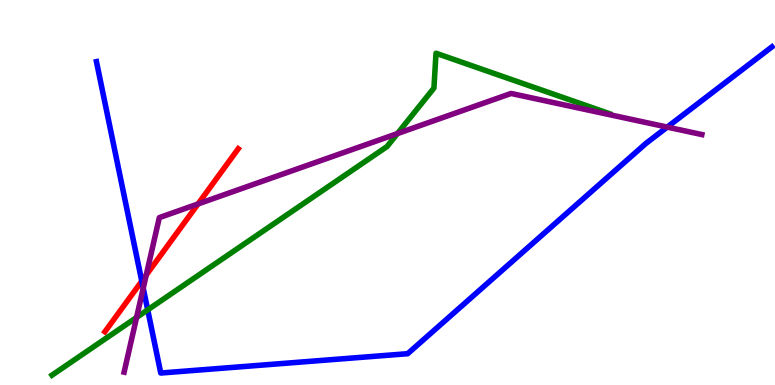[{'lines': ['blue', 'red'], 'intersections': [{'x': 1.83, 'y': 2.7}]}, {'lines': ['green', 'red'], 'intersections': []}, {'lines': ['purple', 'red'], 'intersections': [{'x': 1.89, 'y': 2.86}, {'x': 2.56, 'y': 4.7}]}, {'lines': ['blue', 'green'], 'intersections': [{'x': 1.91, 'y': 1.95}]}, {'lines': ['blue', 'purple'], 'intersections': [{'x': 1.85, 'y': 2.51}, {'x': 8.61, 'y': 6.7}]}, {'lines': ['green', 'purple'], 'intersections': [{'x': 1.76, 'y': 1.75}, {'x': 5.13, 'y': 6.53}]}]